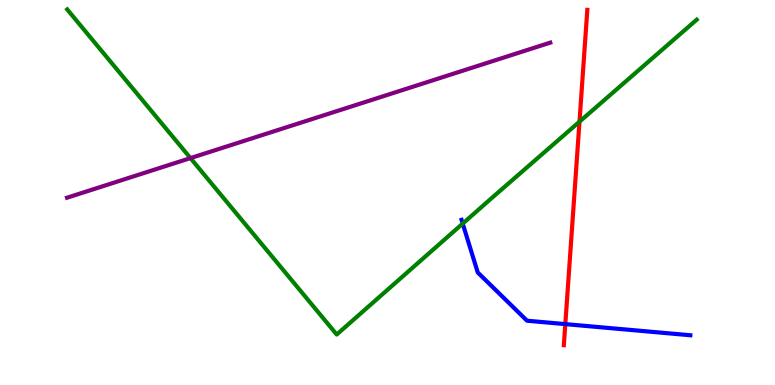[{'lines': ['blue', 'red'], 'intersections': [{'x': 7.29, 'y': 1.58}]}, {'lines': ['green', 'red'], 'intersections': [{'x': 7.48, 'y': 6.84}]}, {'lines': ['purple', 'red'], 'intersections': []}, {'lines': ['blue', 'green'], 'intersections': [{'x': 5.97, 'y': 4.19}]}, {'lines': ['blue', 'purple'], 'intersections': []}, {'lines': ['green', 'purple'], 'intersections': [{'x': 2.46, 'y': 5.89}]}]